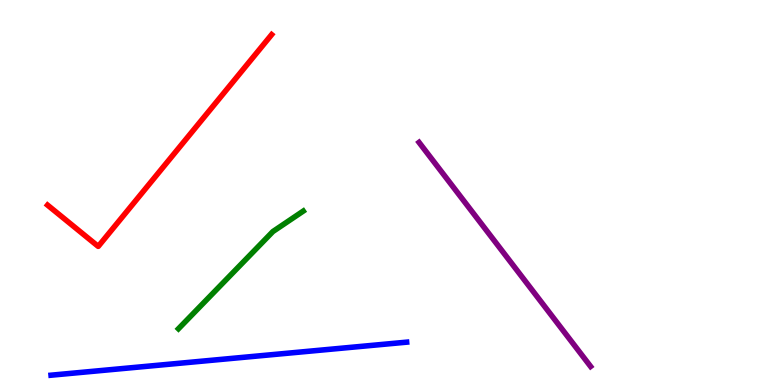[{'lines': ['blue', 'red'], 'intersections': []}, {'lines': ['green', 'red'], 'intersections': []}, {'lines': ['purple', 'red'], 'intersections': []}, {'lines': ['blue', 'green'], 'intersections': []}, {'lines': ['blue', 'purple'], 'intersections': []}, {'lines': ['green', 'purple'], 'intersections': []}]